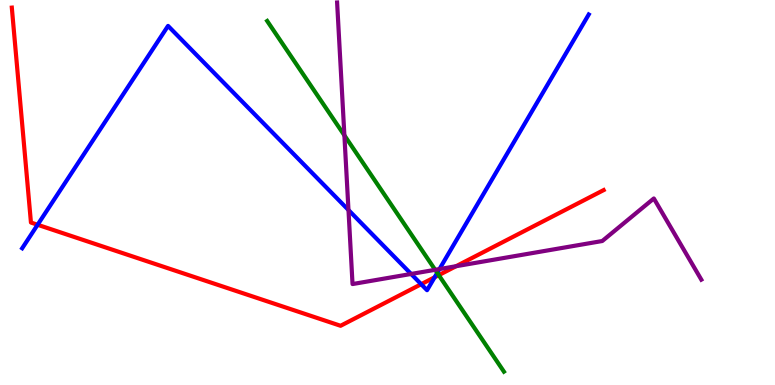[{'lines': ['blue', 'red'], 'intersections': [{'x': 0.485, 'y': 4.16}, {'x': 5.43, 'y': 2.62}, {'x': 5.61, 'y': 2.8}]}, {'lines': ['green', 'red'], 'intersections': [{'x': 5.66, 'y': 2.85}]}, {'lines': ['purple', 'red'], 'intersections': [{'x': 5.88, 'y': 3.09}]}, {'lines': ['blue', 'green'], 'intersections': [{'x': 5.64, 'y': 2.91}]}, {'lines': ['blue', 'purple'], 'intersections': [{'x': 4.5, 'y': 4.54}, {'x': 5.3, 'y': 2.88}, {'x': 5.67, 'y': 3.01}]}, {'lines': ['green', 'purple'], 'intersections': [{'x': 4.44, 'y': 6.48}, {'x': 5.62, 'y': 2.99}]}]